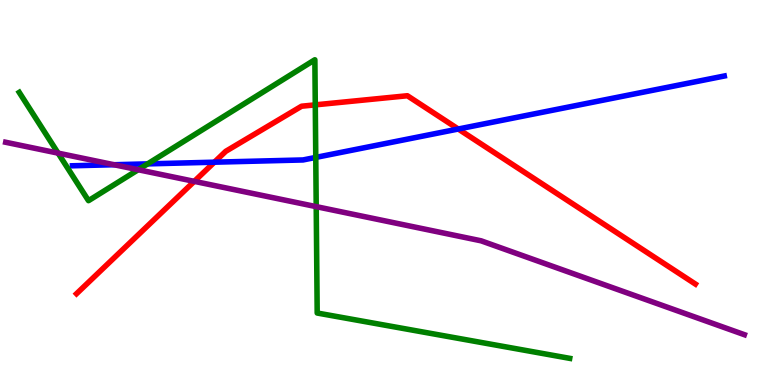[{'lines': ['blue', 'red'], 'intersections': [{'x': 2.77, 'y': 5.79}, {'x': 5.91, 'y': 6.65}]}, {'lines': ['green', 'red'], 'intersections': [{'x': 4.07, 'y': 7.28}]}, {'lines': ['purple', 'red'], 'intersections': [{'x': 2.51, 'y': 5.29}]}, {'lines': ['blue', 'green'], 'intersections': [{'x': 1.9, 'y': 5.74}, {'x': 4.07, 'y': 5.91}]}, {'lines': ['blue', 'purple'], 'intersections': [{'x': 1.47, 'y': 5.72}]}, {'lines': ['green', 'purple'], 'intersections': [{'x': 0.75, 'y': 6.02}, {'x': 1.78, 'y': 5.59}, {'x': 4.08, 'y': 4.63}]}]